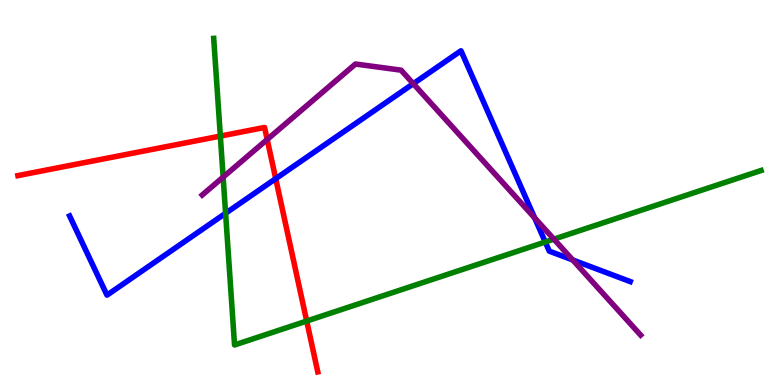[{'lines': ['blue', 'red'], 'intersections': [{'x': 3.56, 'y': 5.36}]}, {'lines': ['green', 'red'], 'intersections': [{'x': 2.84, 'y': 6.47}, {'x': 3.96, 'y': 1.66}]}, {'lines': ['purple', 'red'], 'intersections': [{'x': 3.45, 'y': 6.38}]}, {'lines': ['blue', 'green'], 'intersections': [{'x': 2.91, 'y': 4.46}, {'x': 7.04, 'y': 3.71}]}, {'lines': ['blue', 'purple'], 'intersections': [{'x': 5.33, 'y': 7.83}, {'x': 6.9, 'y': 4.34}, {'x': 7.39, 'y': 3.25}]}, {'lines': ['green', 'purple'], 'intersections': [{'x': 2.88, 'y': 5.4}, {'x': 7.15, 'y': 3.79}]}]